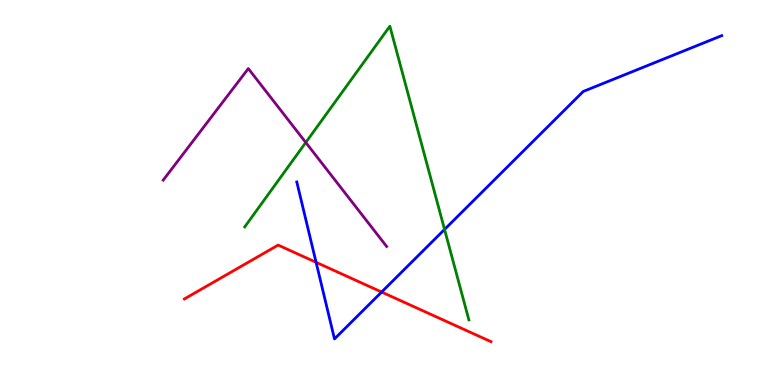[{'lines': ['blue', 'red'], 'intersections': [{'x': 4.08, 'y': 3.19}, {'x': 4.92, 'y': 2.41}]}, {'lines': ['green', 'red'], 'intersections': []}, {'lines': ['purple', 'red'], 'intersections': []}, {'lines': ['blue', 'green'], 'intersections': [{'x': 5.74, 'y': 4.04}]}, {'lines': ['blue', 'purple'], 'intersections': []}, {'lines': ['green', 'purple'], 'intersections': [{'x': 3.95, 'y': 6.3}]}]